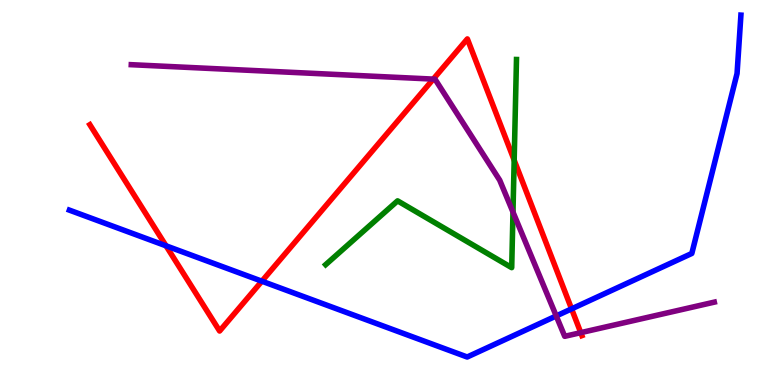[{'lines': ['blue', 'red'], 'intersections': [{'x': 2.14, 'y': 3.62}, {'x': 3.38, 'y': 2.7}, {'x': 7.38, 'y': 1.98}]}, {'lines': ['green', 'red'], 'intersections': [{'x': 6.63, 'y': 5.84}]}, {'lines': ['purple', 'red'], 'intersections': [{'x': 5.59, 'y': 7.95}, {'x': 7.49, 'y': 1.36}]}, {'lines': ['blue', 'green'], 'intersections': []}, {'lines': ['blue', 'purple'], 'intersections': [{'x': 7.18, 'y': 1.79}]}, {'lines': ['green', 'purple'], 'intersections': [{'x': 6.62, 'y': 4.49}]}]